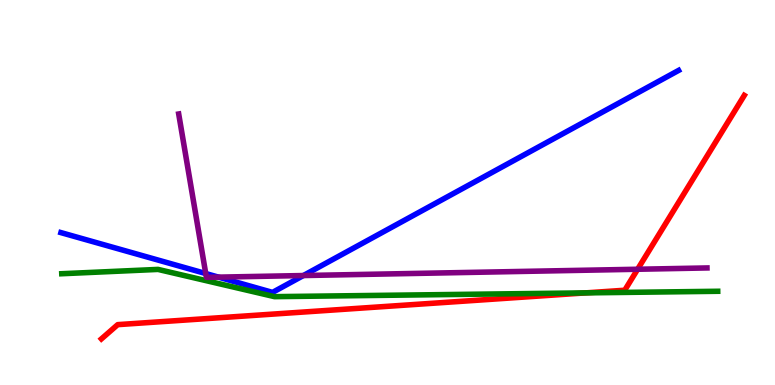[{'lines': ['blue', 'red'], 'intersections': []}, {'lines': ['green', 'red'], 'intersections': [{'x': 7.56, 'y': 2.39}]}, {'lines': ['purple', 'red'], 'intersections': [{'x': 8.23, 'y': 3.01}]}, {'lines': ['blue', 'green'], 'intersections': []}, {'lines': ['blue', 'purple'], 'intersections': [{'x': 2.65, 'y': 2.9}, {'x': 2.82, 'y': 2.8}, {'x': 3.91, 'y': 2.84}]}, {'lines': ['green', 'purple'], 'intersections': []}]